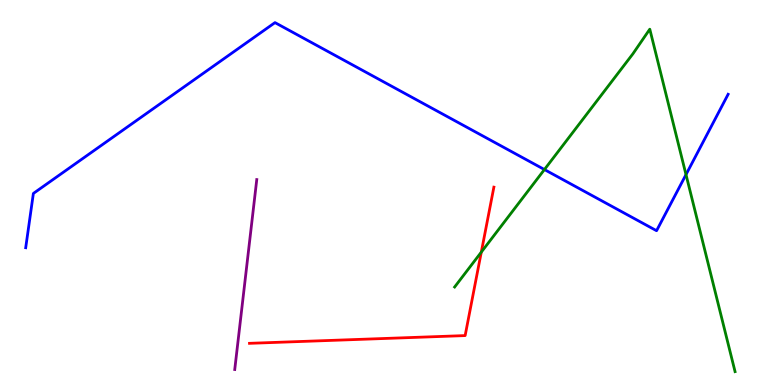[{'lines': ['blue', 'red'], 'intersections': []}, {'lines': ['green', 'red'], 'intersections': [{'x': 6.21, 'y': 3.45}]}, {'lines': ['purple', 'red'], 'intersections': []}, {'lines': ['blue', 'green'], 'intersections': [{'x': 7.02, 'y': 5.6}, {'x': 8.85, 'y': 5.46}]}, {'lines': ['blue', 'purple'], 'intersections': []}, {'lines': ['green', 'purple'], 'intersections': []}]